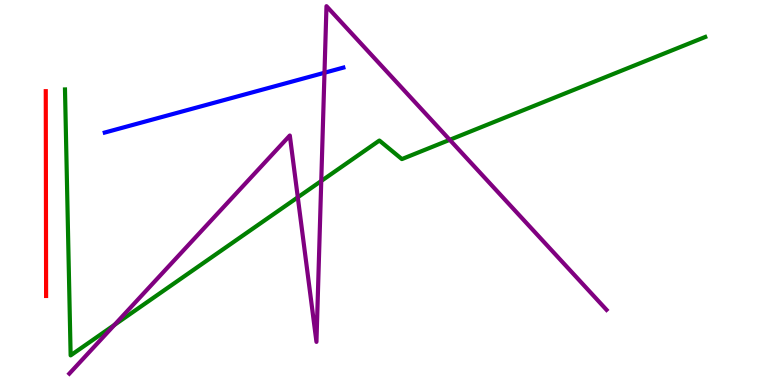[{'lines': ['blue', 'red'], 'intersections': []}, {'lines': ['green', 'red'], 'intersections': []}, {'lines': ['purple', 'red'], 'intersections': []}, {'lines': ['blue', 'green'], 'intersections': []}, {'lines': ['blue', 'purple'], 'intersections': [{'x': 4.19, 'y': 8.11}]}, {'lines': ['green', 'purple'], 'intersections': [{'x': 1.48, 'y': 1.56}, {'x': 3.84, 'y': 4.87}, {'x': 4.15, 'y': 5.3}, {'x': 5.8, 'y': 6.37}]}]